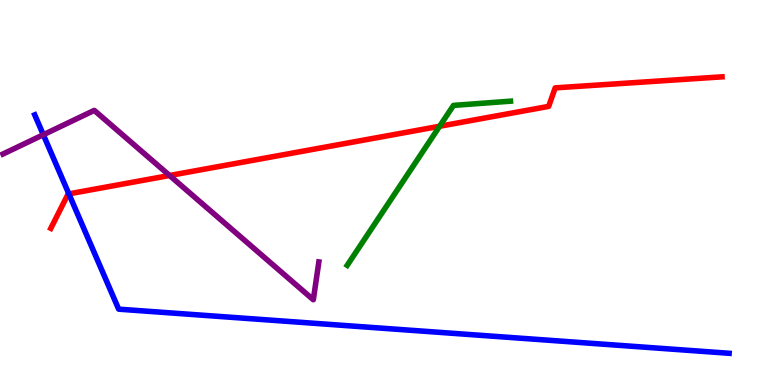[{'lines': ['blue', 'red'], 'intersections': [{'x': 0.888, 'y': 4.96}]}, {'lines': ['green', 'red'], 'intersections': [{'x': 5.67, 'y': 6.72}]}, {'lines': ['purple', 'red'], 'intersections': [{'x': 2.19, 'y': 5.44}]}, {'lines': ['blue', 'green'], 'intersections': []}, {'lines': ['blue', 'purple'], 'intersections': [{'x': 0.559, 'y': 6.5}]}, {'lines': ['green', 'purple'], 'intersections': []}]